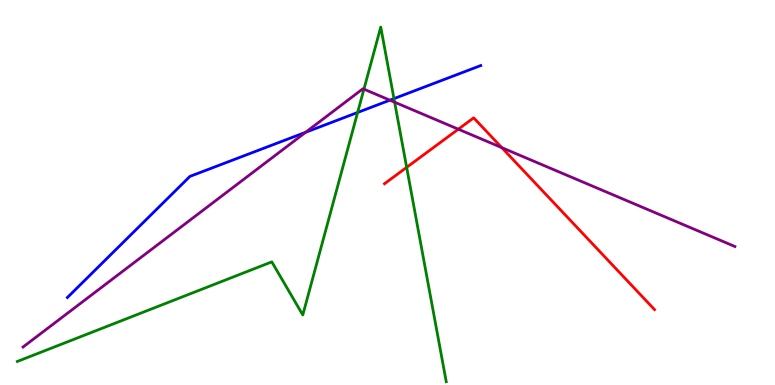[{'lines': ['blue', 'red'], 'intersections': []}, {'lines': ['green', 'red'], 'intersections': [{'x': 5.25, 'y': 5.65}]}, {'lines': ['purple', 'red'], 'intersections': [{'x': 5.91, 'y': 6.64}, {'x': 6.47, 'y': 6.17}]}, {'lines': ['blue', 'green'], 'intersections': [{'x': 4.61, 'y': 7.08}, {'x': 5.08, 'y': 7.44}]}, {'lines': ['blue', 'purple'], 'intersections': [{'x': 3.94, 'y': 6.56}, {'x': 5.03, 'y': 7.4}]}, {'lines': ['green', 'purple'], 'intersections': [{'x': 4.7, 'y': 7.68}, {'x': 5.09, 'y': 7.35}]}]